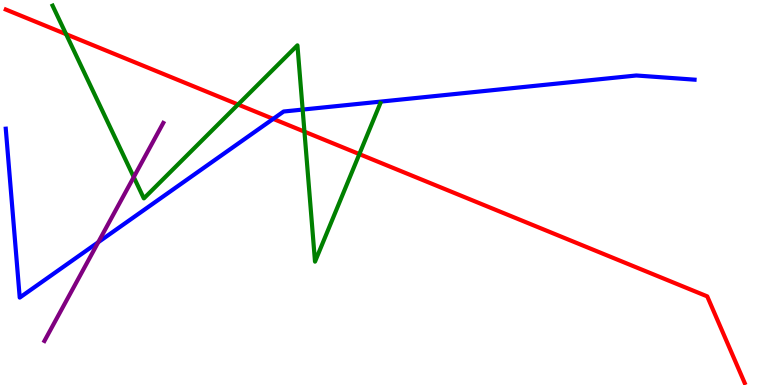[{'lines': ['blue', 'red'], 'intersections': [{'x': 3.53, 'y': 6.91}]}, {'lines': ['green', 'red'], 'intersections': [{'x': 0.853, 'y': 9.11}, {'x': 3.07, 'y': 7.29}, {'x': 3.93, 'y': 6.58}, {'x': 4.64, 'y': 6.0}]}, {'lines': ['purple', 'red'], 'intersections': []}, {'lines': ['blue', 'green'], 'intersections': [{'x': 3.91, 'y': 7.15}]}, {'lines': ['blue', 'purple'], 'intersections': [{'x': 1.27, 'y': 3.71}]}, {'lines': ['green', 'purple'], 'intersections': [{'x': 1.73, 'y': 5.4}]}]